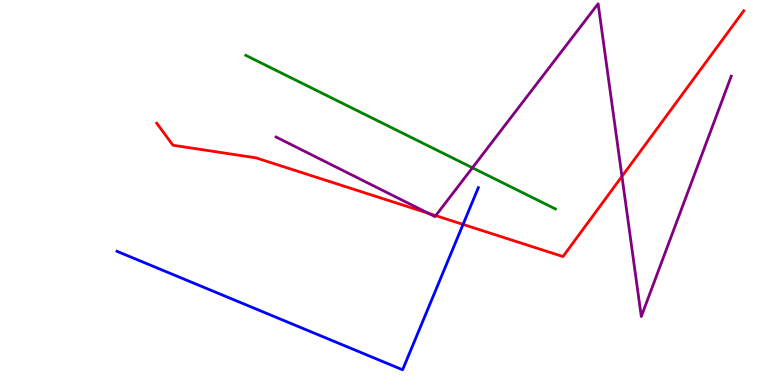[{'lines': ['blue', 'red'], 'intersections': [{'x': 5.97, 'y': 4.17}]}, {'lines': ['green', 'red'], 'intersections': []}, {'lines': ['purple', 'red'], 'intersections': [{'x': 5.53, 'y': 4.46}, {'x': 5.62, 'y': 4.4}, {'x': 8.03, 'y': 5.42}]}, {'lines': ['blue', 'green'], 'intersections': []}, {'lines': ['blue', 'purple'], 'intersections': []}, {'lines': ['green', 'purple'], 'intersections': [{'x': 6.1, 'y': 5.64}]}]